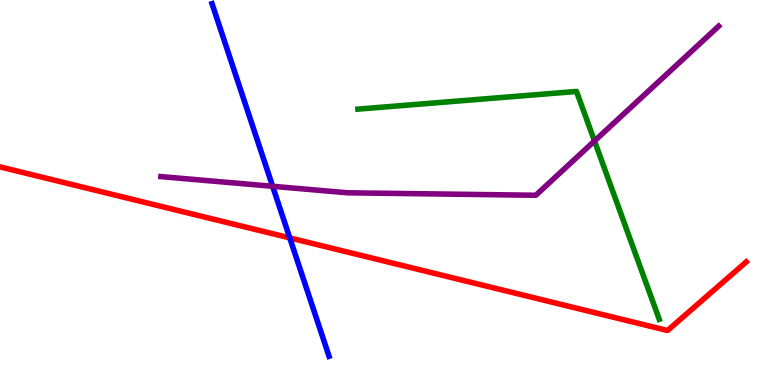[{'lines': ['blue', 'red'], 'intersections': [{'x': 3.74, 'y': 3.82}]}, {'lines': ['green', 'red'], 'intersections': []}, {'lines': ['purple', 'red'], 'intersections': []}, {'lines': ['blue', 'green'], 'intersections': []}, {'lines': ['blue', 'purple'], 'intersections': [{'x': 3.52, 'y': 5.16}]}, {'lines': ['green', 'purple'], 'intersections': [{'x': 7.67, 'y': 6.34}]}]